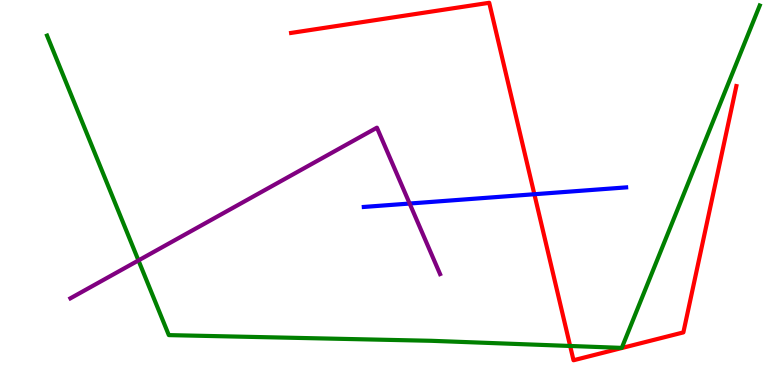[{'lines': ['blue', 'red'], 'intersections': [{'x': 6.9, 'y': 4.95}]}, {'lines': ['green', 'red'], 'intersections': [{'x': 7.36, 'y': 1.01}]}, {'lines': ['purple', 'red'], 'intersections': []}, {'lines': ['blue', 'green'], 'intersections': []}, {'lines': ['blue', 'purple'], 'intersections': [{'x': 5.29, 'y': 4.71}]}, {'lines': ['green', 'purple'], 'intersections': [{'x': 1.79, 'y': 3.24}]}]